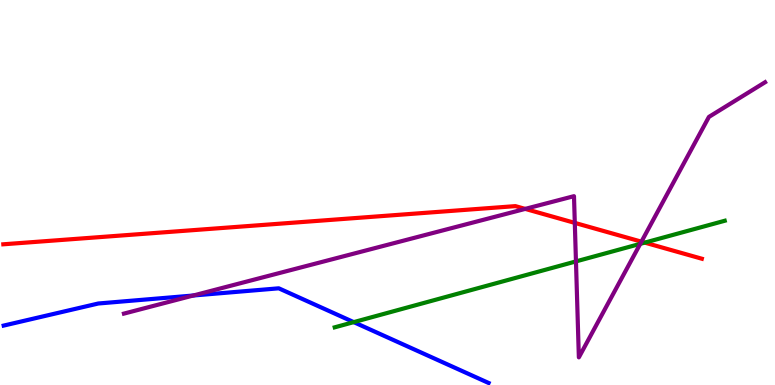[{'lines': ['blue', 'red'], 'intersections': []}, {'lines': ['green', 'red'], 'intersections': [{'x': 8.32, 'y': 3.7}]}, {'lines': ['purple', 'red'], 'intersections': [{'x': 6.78, 'y': 4.57}, {'x': 7.42, 'y': 4.21}, {'x': 8.28, 'y': 3.72}]}, {'lines': ['blue', 'green'], 'intersections': [{'x': 4.56, 'y': 1.63}]}, {'lines': ['blue', 'purple'], 'intersections': [{'x': 2.49, 'y': 2.32}]}, {'lines': ['green', 'purple'], 'intersections': [{'x': 7.43, 'y': 3.21}, {'x': 8.26, 'y': 3.67}]}]